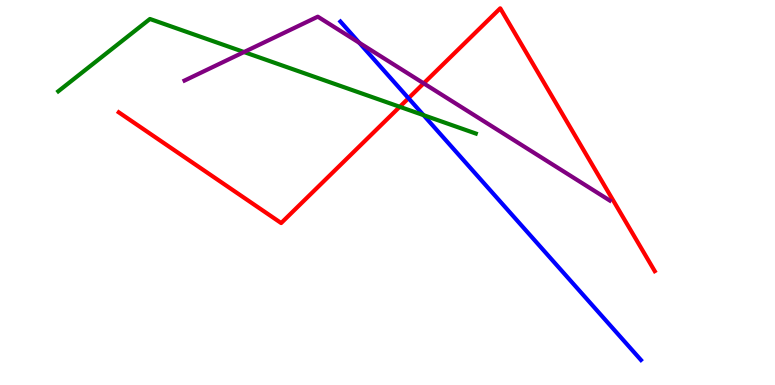[{'lines': ['blue', 'red'], 'intersections': [{'x': 5.27, 'y': 7.45}]}, {'lines': ['green', 'red'], 'intersections': [{'x': 5.16, 'y': 7.23}]}, {'lines': ['purple', 'red'], 'intersections': [{'x': 5.47, 'y': 7.84}]}, {'lines': ['blue', 'green'], 'intersections': [{'x': 5.46, 'y': 7.01}]}, {'lines': ['blue', 'purple'], 'intersections': [{'x': 4.64, 'y': 8.89}]}, {'lines': ['green', 'purple'], 'intersections': [{'x': 3.15, 'y': 8.65}]}]